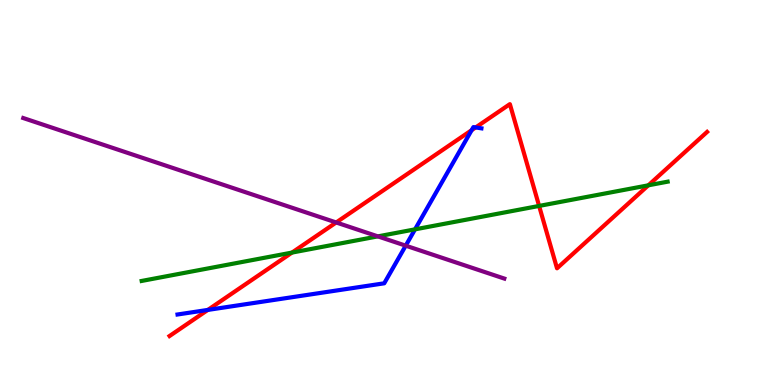[{'lines': ['blue', 'red'], 'intersections': [{'x': 2.68, 'y': 1.95}, {'x': 6.09, 'y': 6.62}, {'x': 6.14, 'y': 6.69}]}, {'lines': ['green', 'red'], 'intersections': [{'x': 3.77, 'y': 3.44}, {'x': 6.96, 'y': 4.65}, {'x': 8.37, 'y': 5.19}]}, {'lines': ['purple', 'red'], 'intersections': [{'x': 4.34, 'y': 4.22}]}, {'lines': ['blue', 'green'], 'intersections': [{'x': 5.36, 'y': 4.04}]}, {'lines': ['blue', 'purple'], 'intersections': [{'x': 5.24, 'y': 3.62}]}, {'lines': ['green', 'purple'], 'intersections': [{'x': 4.88, 'y': 3.86}]}]